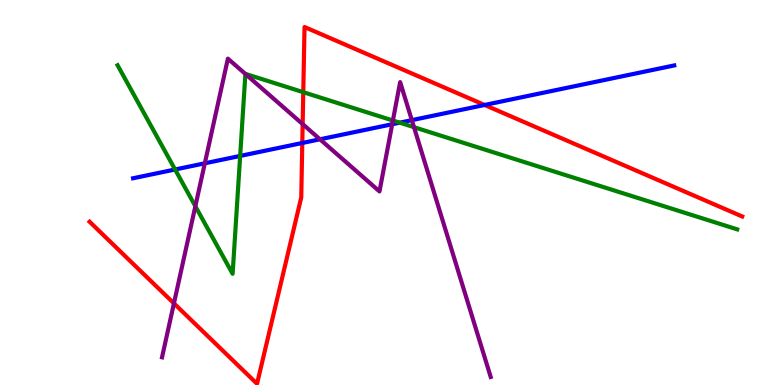[{'lines': ['blue', 'red'], 'intersections': [{'x': 3.9, 'y': 6.29}, {'x': 6.25, 'y': 7.27}]}, {'lines': ['green', 'red'], 'intersections': [{'x': 3.91, 'y': 7.61}]}, {'lines': ['purple', 'red'], 'intersections': [{'x': 2.24, 'y': 2.12}, {'x': 3.91, 'y': 6.78}]}, {'lines': ['blue', 'green'], 'intersections': [{'x': 2.26, 'y': 5.6}, {'x': 3.1, 'y': 5.95}, {'x': 5.16, 'y': 6.81}]}, {'lines': ['blue', 'purple'], 'intersections': [{'x': 2.64, 'y': 5.76}, {'x': 4.13, 'y': 6.38}, {'x': 5.06, 'y': 6.77}, {'x': 5.31, 'y': 6.88}]}, {'lines': ['green', 'purple'], 'intersections': [{'x': 2.52, 'y': 4.64}, {'x': 3.17, 'y': 8.08}, {'x': 5.07, 'y': 6.87}, {'x': 5.34, 'y': 6.7}]}]